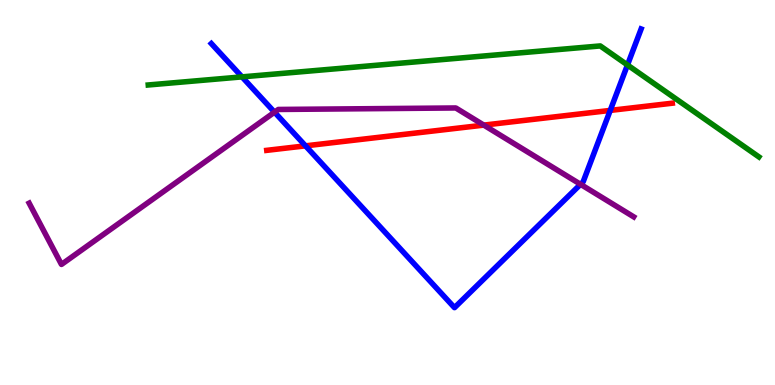[{'lines': ['blue', 'red'], 'intersections': [{'x': 3.94, 'y': 6.21}, {'x': 7.87, 'y': 7.13}]}, {'lines': ['green', 'red'], 'intersections': []}, {'lines': ['purple', 'red'], 'intersections': [{'x': 6.24, 'y': 6.75}]}, {'lines': ['blue', 'green'], 'intersections': [{'x': 3.12, 'y': 8.0}, {'x': 8.1, 'y': 8.31}]}, {'lines': ['blue', 'purple'], 'intersections': [{'x': 3.54, 'y': 7.09}, {'x': 7.49, 'y': 5.21}]}, {'lines': ['green', 'purple'], 'intersections': []}]